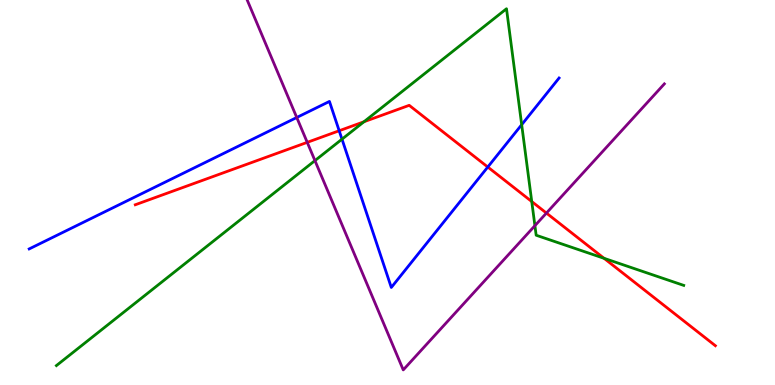[{'lines': ['blue', 'red'], 'intersections': [{'x': 4.38, 'y': 6.6}, {'x': 6.29, 'y': 5.66}]}, {'lines': ['green', 'red'], 'intersections': [{'x': 4.7, 'y': 6.84}, {'x': 6.86, 'y': 4.77}, {'x': 7.79, 'y': 3.29}]}, {'lines': ['purple', 'red'], 'intersections': [{'x': 3.96, 'y': 6.3}, {'x': 7.05, 'y': 4.47}]}, {'lines': ['blue', 'green'], 'intersections': [{'x': 4.41, 'y': 6.39}, {'x': 6.73, 'y': 6.76}]}, {'lines': ['blue', 'purple'], 'intersections': [{'x': 3.83, 'y': 6.95}]}, {'lines': ['green', 'purple'], 'intersections': [{'x': 4.06, 'y': 5.83}, {'x': 6.9, 'y': 4.14}]}]